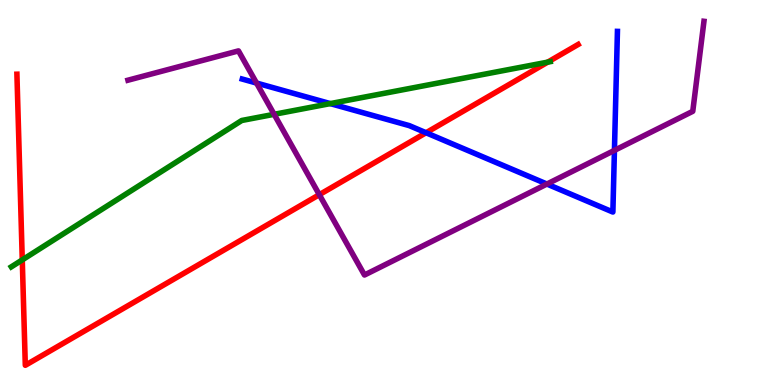[{'lines': ['blue', 'red'], 'intersections': [{'x': 5.5, 'y': 6.55}]}, {'lines': ['green', 'red'], 'intersections': [{'x': 0.287, 'y': 3.25}, {'x': 7.07, 'y': 8.39}]}, {'lines': ['purple', 'red'], 'intersections': [{'x': 4.12, 'y': 4.94}]}, {'lines': ['blue', 'green'], 'intersections': [{'x': 4.26, 'y': 7.31}]}, {'lines': ['blue', 'purple'], 'intersections': [{'x': 3.31, 'y': 7.84}, {'x': 7.06, 'y': 5.22}, {'x': 7.93, 'y': 6.09}]}, {'lines': ['green', 'purple'], 'intersections': [{'x': 3.54, 'y': 7.03}]}]